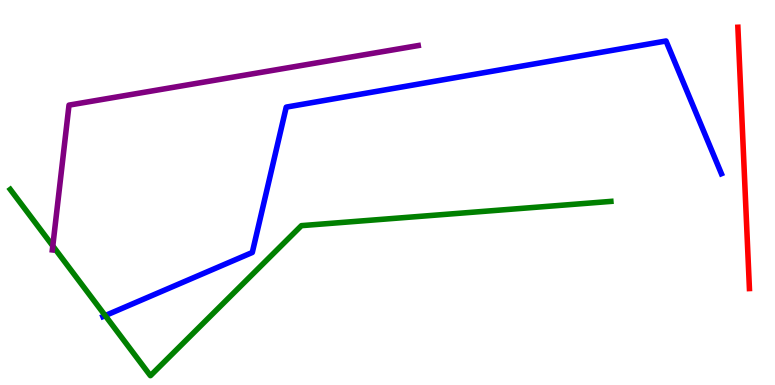[{'lines': ['blue', 'red'], 'intersections': []}, {'lines': ['green', 'red'], 'intersections': []}, {'lines': ['purple', 'red'], 'intersections': []}, {'lines': ['blue', 'green'], 'intersections': [{'x': 1.36, 'y': 1.8}]}, {'lines': ['blue', 'purple'], 'intersections': []}, {'lines': ['green', 'purple'], 'intersections': [{'x': 0.681, 'y': 3.61}]}]